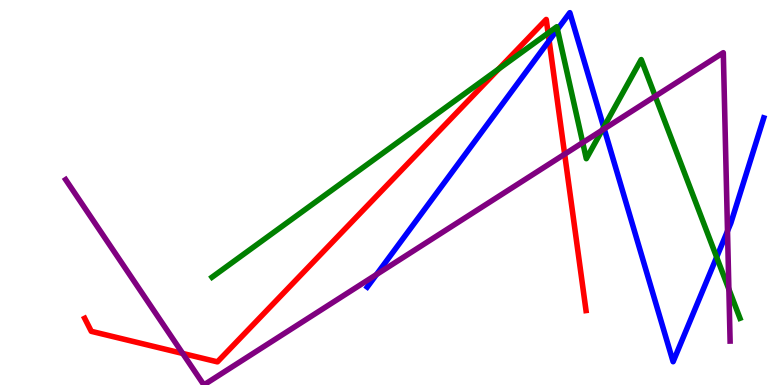[{'lines': ['blue', 'red'], 'intersections': [{'x': 7.09, 'y': 8.94}]}, {'lines': ['green', 'red'], 'intersections': [{'x': 6.43, 'y': 8.21}, {'x': 7.07, 'y': 9.14}]}, {'lines': ['purple', 'red'], 'intersections': [{'x': 2.36, 'y': 0.819}, {'x': 7.29, 'y': 6.0}]}, {'lines': ['blue', 'green'], 'intersections': [{'x': 7.19, 'y': 9.24}, {'x': 7.79, 'y': 6.7}, {'x': 9.25, 'y': 3.32}]}, {'lines': ['blue', 'purple'], 'intersections': [{'x': 4.86, 'y': 2.87}, {'x': 7.8, 'y': 6.65}, {'x': 9.39, 'y': 4.0}]}, {'lines': ['green', 'purple'], 'intersections': [{'x': 7.52, 'y': 6.3}, {'x': 7.77, 'y': 6.62}, {'x': 8.45, 'y': 7.5}, {'x': 9.4, 'y': 2.49}]}]